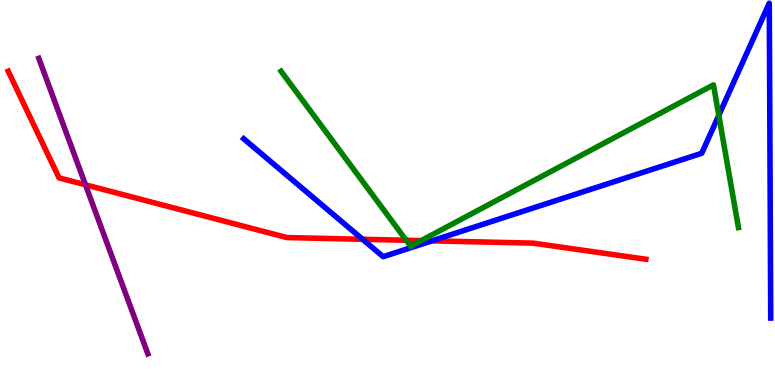[{'lines': ['blue', 'red'], 'intersections': [{'x': 4.68, 'y': 3.79}, {'x': 5.57, 'y': 3.74}]}, {'lines': ['green', 'red'], 'intersections': [{'x': 5.24, 'y': 3.76}, {'x': 5.44, 'y': 3.75}]}, {'lines': ['purple', 'red'], 'intersections': [{'x': 1.1, 'y': 5.2}]}, {'lines': ['blue', 'green'], 'intersections': [{'x': 9.27, 'y': 7.0}]}, {'lines': ['blue', 'purple'], 'intersections': []}, {'lines': ['green', 'purple'], 'intersections': []}]